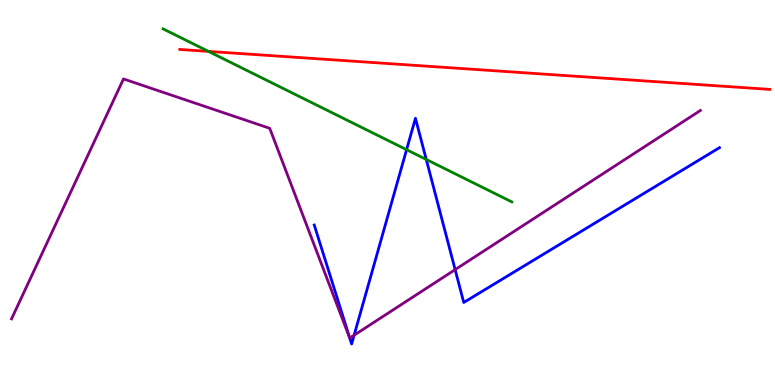[{'lines': ['blue', 'red'], 'intersections': []}, {'lines': ['green', 'red'], 'intersections': [{'x': 2.69, 'y': 8.67}]}, {'lines': ['purple', 'red'], 'intersections': []}, {'lines': ['blue', 'green'], 'intersections': [{'x': 5.25, 'y': 6.11}, {'x': 5.5, 'y': 5.86}]}, {'lines': ['blue', 'purple'], 'intersections': [{'x': 4.51, 'y': 1.22}, {'x': 4.57, 'y': 1.29}, {'x': 5.87, 'y': 3.0}]}, {'lines': ['green', 'purple'], 'intersections': []}]